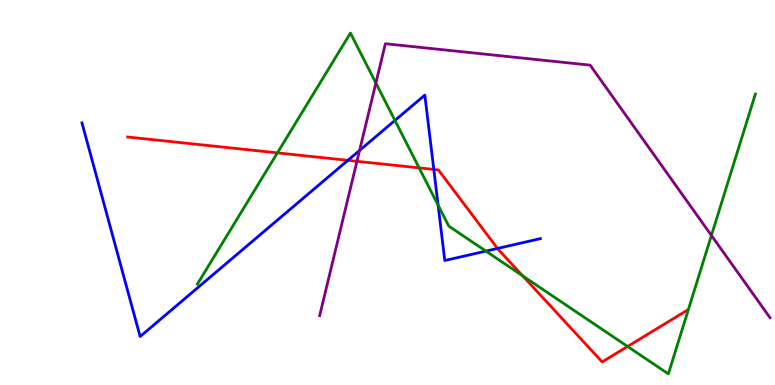[{'lines': ['blue', 'red'], 'intersections': [{'x': 4.49, 'y': 5.84}, {'x': 5.6, 'y': 5.6}, {'x': 6.42, 'y': 3.55}]}, {'lines': ['green', 'red'], 'intersections': [{'x': 3.58, 'y': 6.03}, {'x': 5.41, 'y': 5.64}, {'x': 6.74, 'y': 2.84}, {'x': 8.1, 'y': 1.0}]}, {'lines': ['purple', 'red'], 'intersections': [{'x': 4.61, 'y': 5.81}]}, {'lines': ['blue', 'green'], 'intersections': [{'x': 5.1, 'y': 6.87}, {'x': 5.65, 'y': 4.67}, {'x': 6.27, 'y': 3.48}]}, {'lines': ['blue', 'purple'], 'intersections': [{'x': 4.64, 'y': 6.09}]}, {'lines': ['green', 'purple'], 'intersections': [{'x': 4.85, 'y': 7.84}, {'x': 9.18, 'y': 3.88}]}]